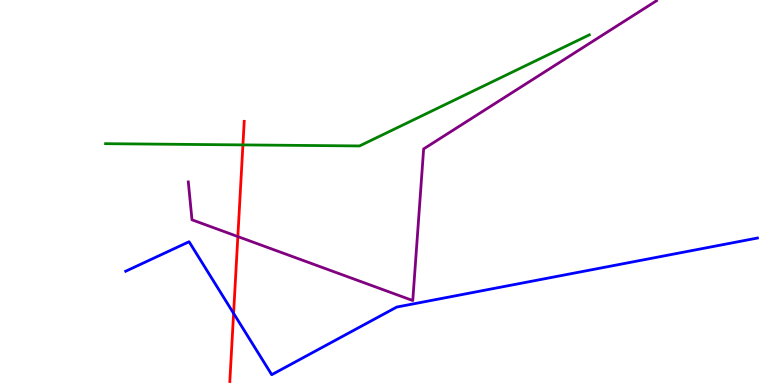[{'lines': ['blue', 'red'], 'intersections': [{'x': 3.01, 'y': 1.86}]}, {'lines': ['green', 'red'], 'intersections': [{'x': 3.13, 'y': 6.24}]}, {'lines': ['purple', 'red'], 'intersections': [{'x': 3.07, 'y': 3.86}]}, {'lines': ['blue', 'green'], 'intersections': []}, {'lines': ['blue', 'purple'], 'intersections': []}, {'lines': ['green', 'purple'], 'intersections': []}]